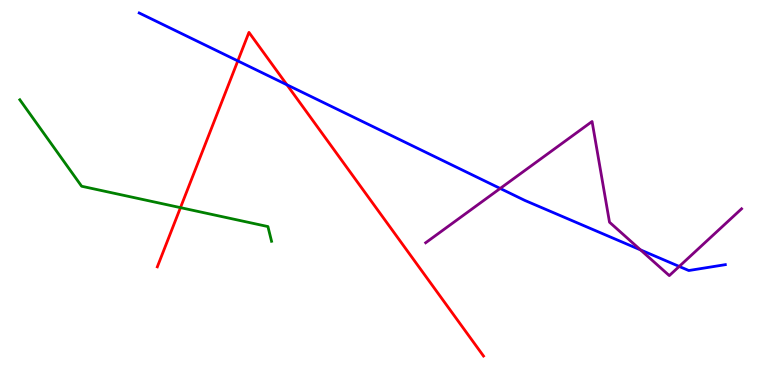[{'lines': ['blue', 'red'], 'intersections': [{'x': 3.07, 'y': 8.42}, {'x': 3.7, 'y': 7.8}]}, {'lines': ['green', 'red'], 'intersections': [{'x': 2.33, 'y': 4.61}]}, {'lines': ['purple', 'red'], 'intersections': []}, {'lines': ['blue', 'green'], 'intersections': []}, {'lines': ['blue', 'purple'], 'intersections': [{'x': 6.45, 'y': 5.11}, {'x': 8.26, 'y': 3.51}, {'x': 8.76, 'y': 3.08}]}, {'lines': ['green', 'purple'], 'intersections': []}]